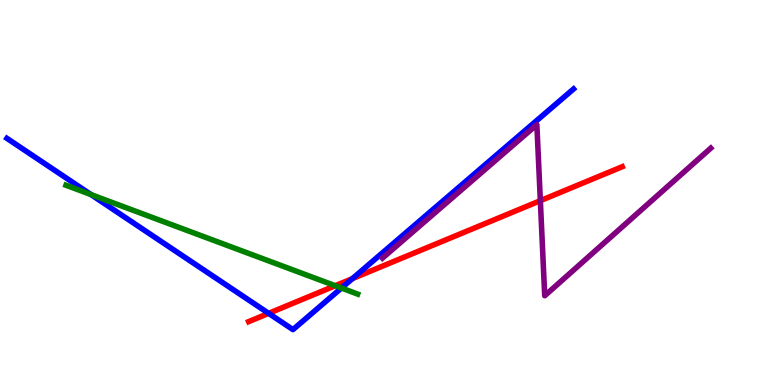[{'lines': ['blue', 'red'], 'intersections': [{'x': 3.47, 'y': 1.86}, {'x': 4.55, 'y': 2.76}]}, {'lines': ['green', 'red'], 'intersections': [{'x': 4.33, 'y': 2.58}]}, {'lines': ['purple', 'red'], 'intersections': [{'x': 6.97, 'y': 4.79}]}, {'lines': ['blue', 'green'], 'intersections': [{'x': 1.17, 'y': 4.95}, {'x': 4.41, 'y': 2.52}]}, {'lines': ['blue', 'purple'], 'intersections': []}, {'lines': ['green', 'purple'], 'intersections': []}]